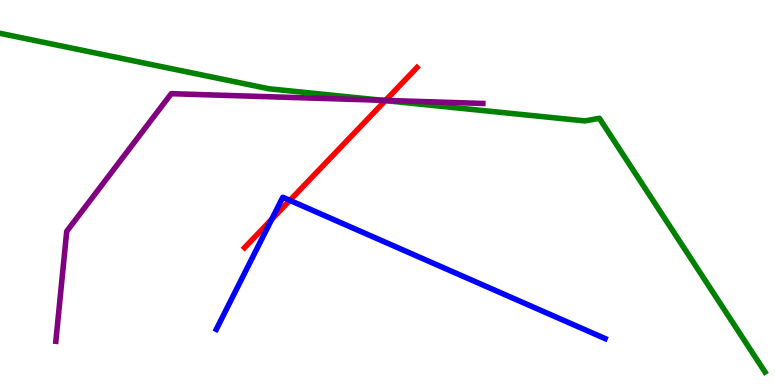[{'lines': ['blue', 'red'], 'intersections': [{'x': 3.51, 'y': 4.3}, {'x': 3.74, 'y': 4.8}]}, {'lines': ['green', 'red'], 'intersections': [{'x': 4.97, 'y': 7.39}]}, {'lines': ['purple', 'red'], 'intersections': [{'x': 4.97, 'y': 7.39}]}, {'lines': ['blue', 'green'], 'intersections': []}, {'lines': ['blue', 'purple'], 'intersections': []}, {'lines': ['green', 'purple'], 'intersections': [{'x': 4.93, 'y': 7.39}]}]